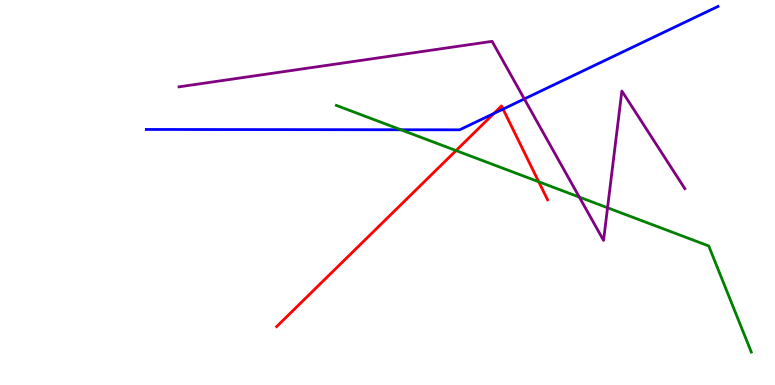[{'lines': ['blue', 'red'], 'intersections': [{'x': 6.37, 'y': 7.05}, {'x': 6.49, 'y': 7.17}]}, {'lines': ['green', 'red'], 'intersections': [{'x': 5.88, 'y': 6.09}, {'x': 6.95, 'y': 5.28}]}, {'lines': ['purple', 'red'], 'intersections': []}, {'lines': ['blue', 'green'], 'intersections': [{'x': 5.17, 'y': 6.63}]}, {'lines': ['blue', 'purple'], 'intersections': [{'x': 6.77, 'y': 7.43}]}, {'lines': ['green', 'purple'], 'intersections': [{'x': 7.47, 'y': 4.88}, {'x': 7.84, 'y': 4.6}]}]